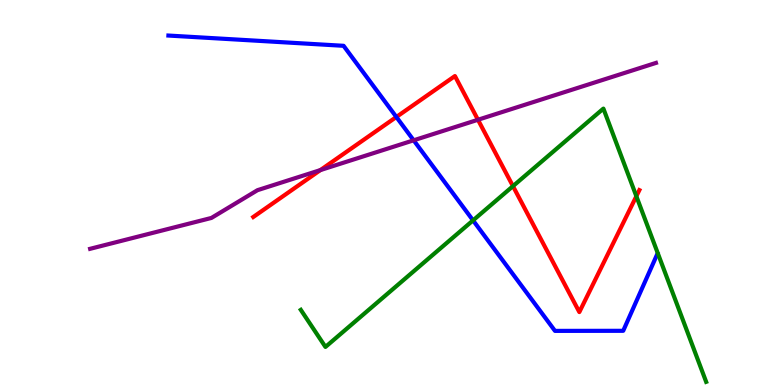[{'lines': ['blue', 'red'], 'intersections': [{'x': 5.11, 'y': 6.96}]}, {'lines': ['green', 'red'], 'intersections': [{'x': 6.62, 'y': 5.17}, {'x': 8.21, 'y': 4.9}]}, {'lines': ['purple', 'red'], 'intersections': [{'x': 4.13, 'y': 5.58}, {'x': 6.17, 'y': 6.89}]}, {'lines': ['blue', 'green'], 'intersections': [{'x': 6.1, 'y': 4.28}]}, {'lines': ['blue', 'purple'], 'intersections': [{'x': 5.34, 'y': 6.36}]}, {'lines': ['green', 'purple'], 'intersections': []}]